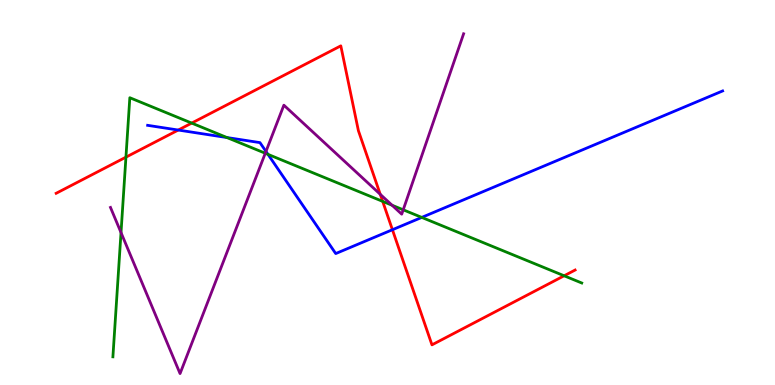[{'lines': ['blue', 'red'], 'intersections': [{'x': 2.3, 'y': 6.62}, {'x': 5.06, 'y': 4.03}]}, {'lines': ['green', 'red'], 'intersections': [{'x': 1.63, 'y': 5.92}, {'x': 2.47, 'y': 6.8}, {'x': 4.94, 'y': 4.77}, {'x': 7.28, 'y': 2.84}]}, {'lines': ['purple', 'red'], 'intersections': [{'x': 4.91, 'y': 4.95}]}, {'lines': ['blue', 'green'], 'intersections': [{'x': 2.93, 'y': 6.43}, {'x': 3.46, 'y': 5.99}, {'x': 5.44, 'y': 4.35}]}, {'lines': ['blue', 'purple'], 'intersections': [{'x': 3.43, 'y': 6.07}]}, {'lines': ['green', 'purple'], 'intersections': [{'x': 1.56, 'y': 3.96}, {'x': 3.42, 'y': 6.02}, {'x': 5.06, 'y': 4.67}, {'x': 5.2, 'y': 4.55}]}]